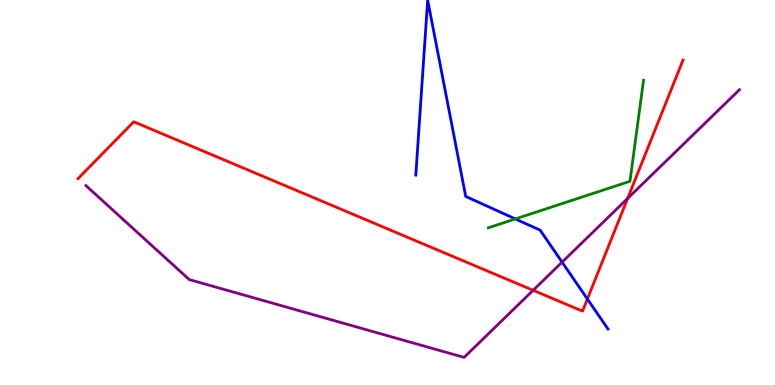[{'lines': ['blue', 'red'], 'intersections': [{'x': 7.58, 'y': 2.23}]}, {'lines': ['green', 'red'], 'intersections': []}, {'lines': ['purple', 'red'], 'intersections': [{'x': 6.88, 'y': 2.46}, {'x': 8.1, 'y': 4.85}]}, {'lines': ['blue', 'green'], 'intersections': [{'x': 6.65, 'y': 4.31}]}, {'lines': ['blue', 'purple'], 'intersections': [{'x': 7.25, 'y': 3.19}]}, {'lines': ['green', 'purple'], 'intersections': []}]